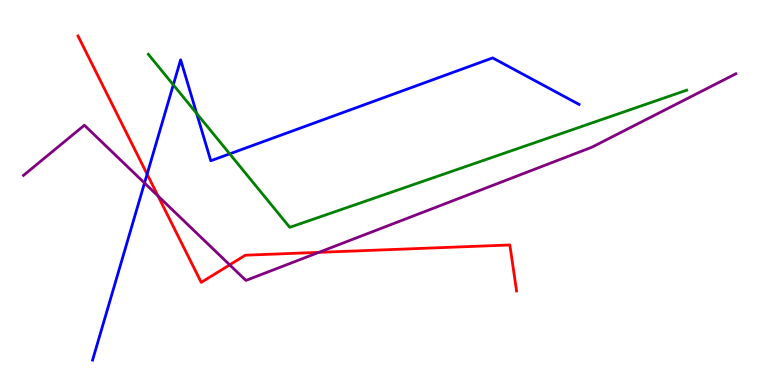[{'lines': ['blue', 'red'], 'intersections': [{'x': 1.9, 'y': 5.48}]}, {'lines': ['green', 'red'], 'intersections': []}, {'lines': ['purple', 'red'], 'intersections': [{'x': 2.04, 'y': 4.91}, {'x': 2.96, 'y': 3.12}, {'x': 4.11, 'y': 3.45}]}, {'lines': ['blue', 'green'], 'intersections': [{'x': 2.24, 'y': 7.8}, {'x': 2.54, 'y': 7.05}, {'x': 2.96, 'y': 6.0}]}, {'lines': ['blue', 'purple'], 'intersections': [{'x': 1.86, 'y': 5.25}]}, {'lines': ['green', 'purple'], 'intersections': []}]